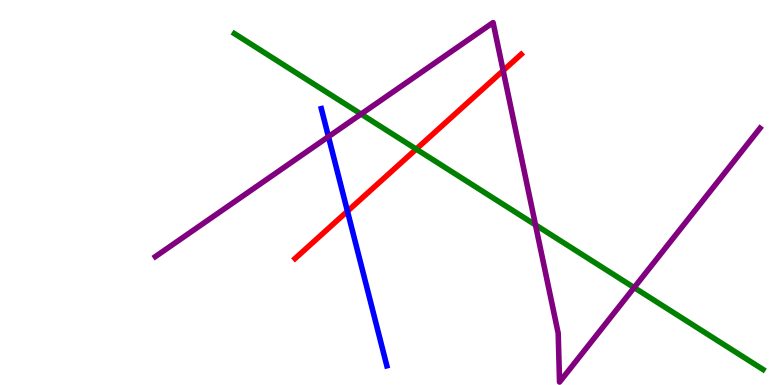[{'lines': ['blue', 'red'], 'intersections': [{'x': 4.48, 'y': 4.51}]}, {'lines': ['green', 'red'], 'intersections': [{'x': 5.37, 'y': 6.13}]}, {'lines': ['purple', 'red'], 'intersections': [{'x': 6.49, 'y': 8.17}]}, {'lines': ['blue', 'green'], 'intersections': []}, {'lines': ['blue', 'purple'], 'intersections': [{'x': 4.24, 'y': 6.45}]}, {'lines': ['green', 'purple'], 'intersections': [{'x': 4.66, 'y': 7.04}, {'x': 6.91, 'y': 4.16}, {'x': 8.18, 'y': 2.53}]}]